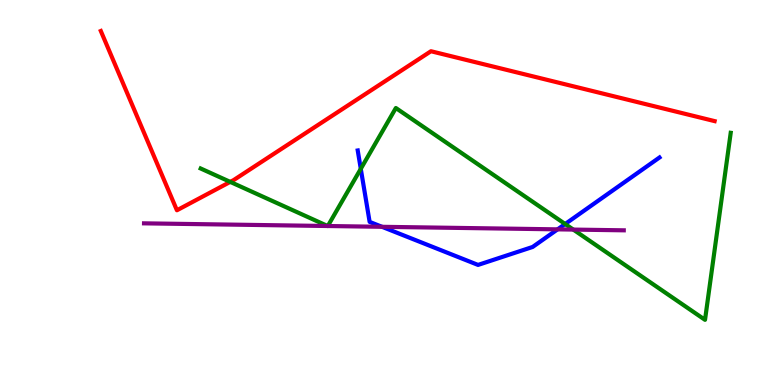[{'lines': ['blue', 'red'], 'intersections': []}, {'lines': ['green', 'red'], 'intersections': [{'x': 2.97, 'y': 5.28}]}, {'lines': ['purple', 'red'], 'intersections': []}, {'lines': ['blue', 'green'], 'intersections': [{'x': 4.66, 'y': 5.61}, {'x': 7.29, 'y': 4.18}]}, {'lines': ['blue', 'purple'], 'intersections': [{'x': 4.93, 'y': 4.11}, {'x': 7.19, 'y': 4.04}]}, {'lines': ['green', 'purple'], 'intersections': [{'x': 4.23, 'y': 4.13}, {'x': 4.23, 'y': 4.13}, {'x': 7.4, 'y': 4.04}]}]